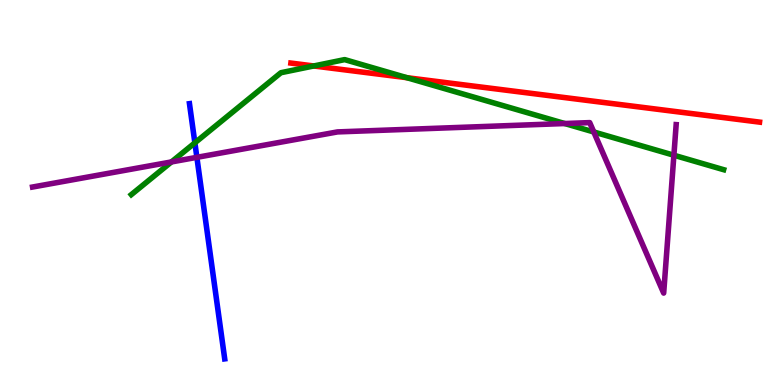[{'lines': ['blue', 'red'], 'intersections': []}, {'lines': ['green', 'red'], 'intersections': [{'x': 4.05, 'y': 8.29}, {'x': 5.25, 'y': 7.98}]}, {'lines': ['purple', 'red'], 'intersections': []}, {'lines': ['blue', 'green'], 'intersections': [{'x': 2.51, 'y': 6.29}]}, {'lines': ['blue', 'purple'], 'intersections': [{'x': 2.54, 'y': 5.91}]}, {'lines': ['green', 'purple'], 'intersections': [{'x': 2.21, 'y': 5.79}, {'x': 7.29, 'y': 6.79}, {'x': 7.66, 'y': 6.57}, {'x': 8.7, 'y': 5.97}]}]